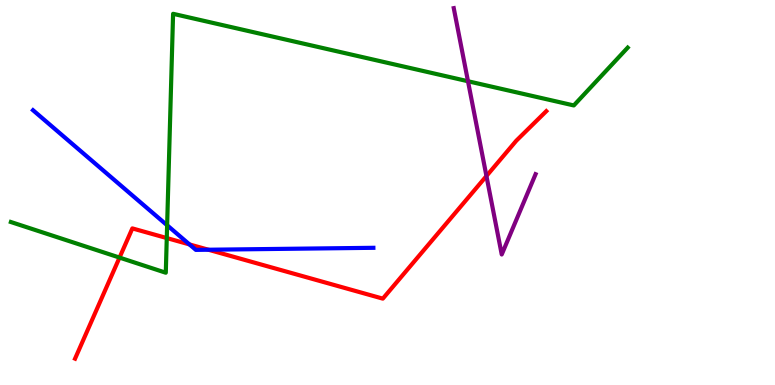[{'lines': ['blue', 'red'], 'intersections': [{'x': 2.44, 'y': 3.65}, {'x': 2.69, 'y': 3.51}]}, {'lines': ['green', 'red'], 'intersections': [{'x': 1.54, 'y': 3.31}, {'x': 2.15, 'y': 3.82}]}, {'lines': ['purple', 'red'], 'intersections': [{'x': 6.28, 'y': 5.43}]}, {'lines': ['blue', 'green'], 'intersections': [{'x': 2.16, 'y': 4.15}]}, {'lines': ['blue', 'purple'], 'intersections': []}, {'lines': ['green', 'purple'], 'intersections': [{'x': 6.04, 'y': 7.89}]}]